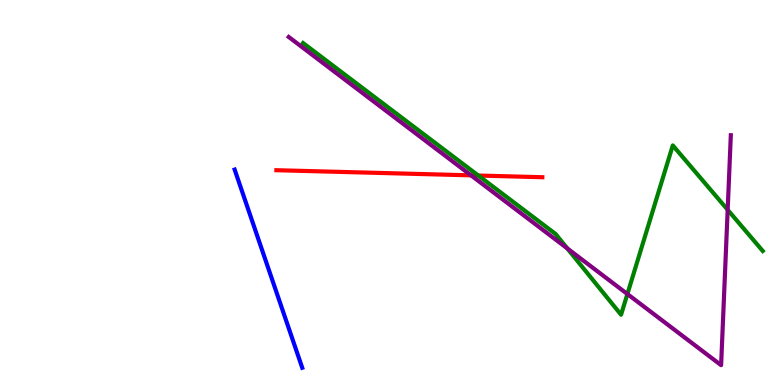[{'lines': ['blue', 'red'], 'intersections': []}, {'lines': ['green', 'red'], 'intersections': [{'x': 6.17, 'y': 5.44}]}, {'lines': ['purple', 'red'], 'intersections': [{'x': 6.08, 'y': 5.45}]}, {'lines': ['blue', 'green'], 'intersections': []}, {'lines': ['blue', 'purple'], 'intersections': []}, {'lines': ['green', 'purple'], 'intersections': [{'x': 7.32, 'y': 3.55}, {'x': 8.1, 'y': 2.36}, {'x': 9.39, 'y': 4.55}]}]